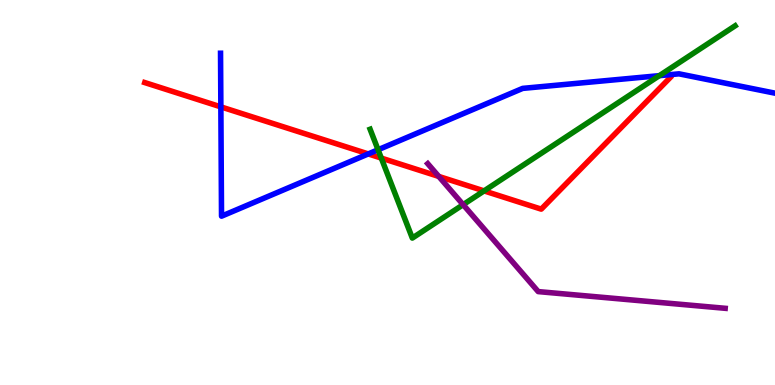[{'lines': ['blue', 'red'], 'intersections': [{'x': 2.85, 'y': 7.22}, {'x': 4.75, 'y': 6.0}]}, {'lines': ['green', 'red'], 'intersections': [{'x': 4.92, 'y': 5.89}, {'x': 6.25, 'y': 5.04}]}, {'lines': ['purple', 'red'], 'intersections': [{'x': 5.66, 'y': 5.42}]}, {'lines': ['blue', 'green'], 'intersections': [{'x': 4.88, 'y': 6.11}, {'x': 8.51, 'y': 8.03}]}, {'lines': ['blue', 'purple'], 'intersections': []}, {'lines': ['green', 'purple'], 'intersections': [{'x': 5.98, 'y': 4.68}]}]